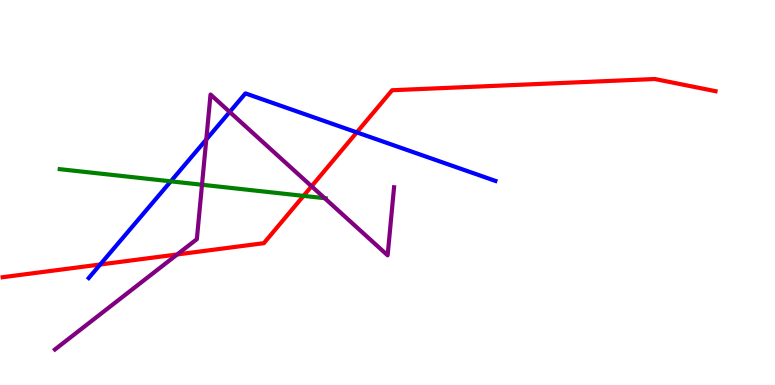[{'lines': ['blue', 'red'], 'intersections': [{'x': 1.29, 'y': 3.13}, {'x': 4.6, 'y': 6.56}]}, {'lines': ['green', 'red'], 'intersections': [{'x': 3.92, 'y': 4.91}]}, {'lines': ['purple', 'red'], 'intersections': [{'x': 2.29, 'y': 3.39}, {'x': 4.02, 'y': 5.16}]}, {'lines': ['blue', 'green'], 'intersections': [{'x': 2.2, 'y': 5.29}]}, {'lines': ['blue', 'purple'], 'intersections': [{'x': 2.66, 'y': 6.38}, {'x': 2.96, 'y': 7.09}]}, {'lines': ['green', 'purple'], 'intersections': [{'x': 2.61, 'y': 5.2}, {'x': 4.19, 'y': 4.85}]}]